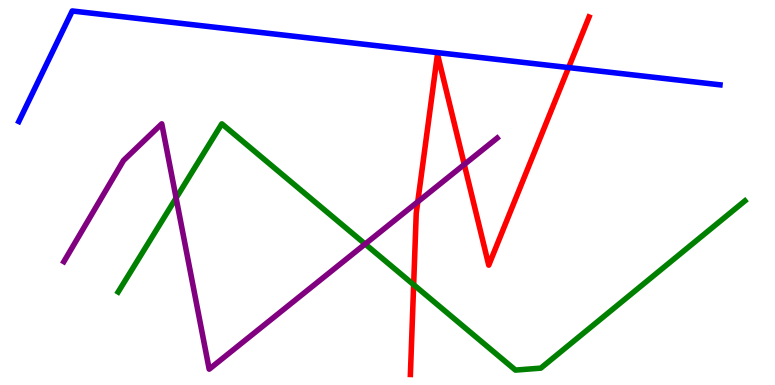[{'lines': ['blue', 'red'], 'intersections': [{'x': 7.34, 'y': 8.24}]}, {'lines': ['green', 'red'], 'intersections': [{'x': 5.34, 'y': 2.6}]}, {'lines': ['purple', 'red'], 'intersections': [{'x': 5.39, 'y': 4.76}, {'x': 5.99, 'y': 5.73}]}, {'lines': ['blue', 'green'], 'intersections': []}, {'lines': ['blue', 'purple'], 'intersections': []}, {'lines': ['green', 'purple'], 'intersections': [{'x': 2.27, 'y': 4.86}, {'x': 4.71, 'y': 3.66}]}]